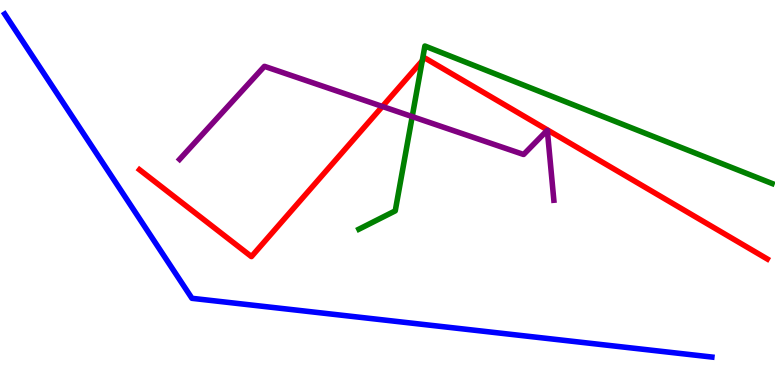[{'lines': ['blue', 'red'], 'intersections': []}, {'lines': ['green', 'red'], 'intersections': [{'x': 5.45, 'y': 8.42}]}, {'lines': ['purple', 'red'], 'intersections': [{'x': 4.93, 'y': 7.23}]}, {'lines': ['blue', 'green'], 'intersections': []}, {'lines': ['blue', 'purple'], 'intersections': []}, {'lines': ['green', 'purple'], 'intersections': [{'x': 5.32, 'y': 6.97}]}]